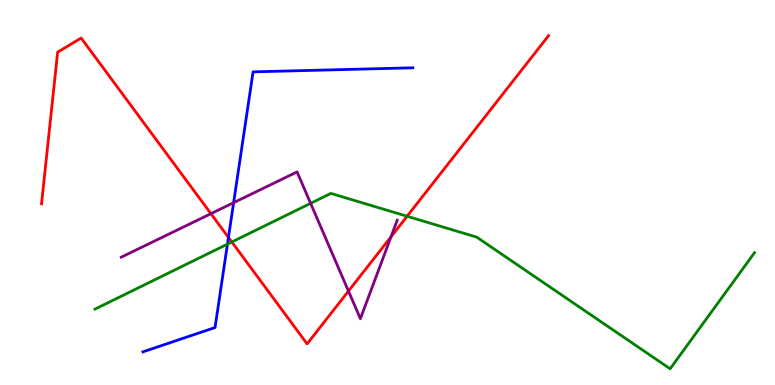[{'lines': ['blue', 'red'], 'intersections': [{'x': 2.95, 'y': 3.83}]}, {'lines': ['green', 'red'], 'intersections': [{'x': 2.99, 'y': 3.71}, {'x': 5.25, 'y': 4.38}]}, {'lines': ['purple', 'red'], 'intersections': [{'x': 2.72, 'y': 4.45}, {'x': 4.5, 'y': 2.44}, {'x': 5.05, 'y': 3.85}]}, {'lines': ['blue', 'green'], 'intersections': [{'x': 2.93, 'y': 3.66}]}, {'lines': ['blue', 'purple'], 'intersections': [{'x': 3.01, 'y': 4.74}]}, {'lines': ['green', 'purple'], 'intersections': [{'x': 4.01, 'y': 4.72}]}]